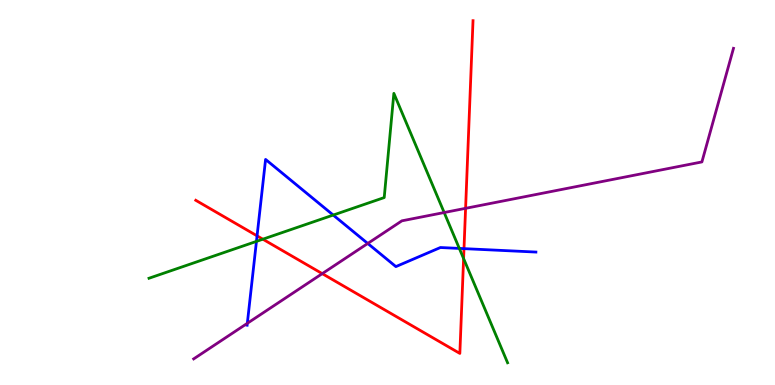[{'lines': ['blue', 'red'], 'intersections': [{'x': 3.32, 'y': 3.87}, {'x': 5.99, 'y': 3.54}]}, {'lines': ['green', 'red'], 'intersections': [{'x': 3.39, 'y': 3.79}, {'x': 5.98, 'y': 3.28}]}, {'lines': ['purple', 'red'], 'intersections': [{'x': 4.16, 'y': 2.89}, {'x': 6.01, 'y': 4.59}]}, {'lines': ['blue', 'green'], 'intersections': [{'x': 3.31, 'y': 3.73}, {'x': 4.3, 'y': 4.41}, {'x': 5.93, 'y': 3.55}]}, {'lines': ['blue', 'purple'], 'intersections': [{'x': 3.19, 'y': 1.6}, {'x': 4.75, 'y': 3.68}]}, {'lines': ['green', 'purple'], 'intersections': [{'x': 5.73, 'y': 4.48}]}]